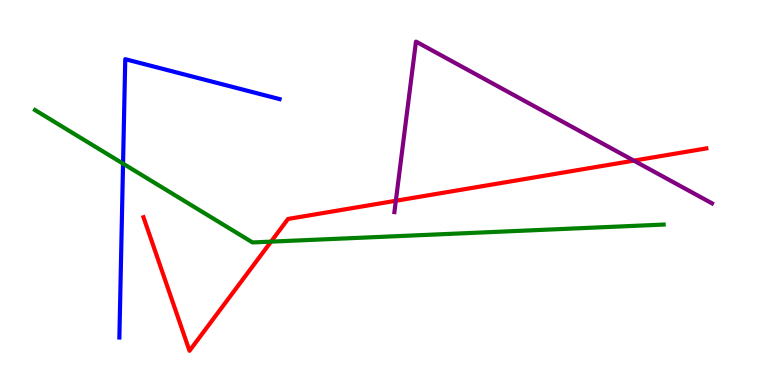[{'lines': ['blue', 'red'], 'intersections': []}, {'lines': ['green', 'red'], 'intersections': [{'x': 3.5, 'y': 3.72}]}, {'lines': ['purple', 'red'], 'intersections': [{'x': 5.11, 'y': 4.79}, {'x': 8.18, 'y': 5.83}]}, {'lines': ['blue', 'green'], 'intersections': [{'x': 1.59, 'y': 5.75}]}, {'lines': ['blue', 'purple'], 'intersections': []}, {'lines': ['green', 'purple'], 'intersections': []}]